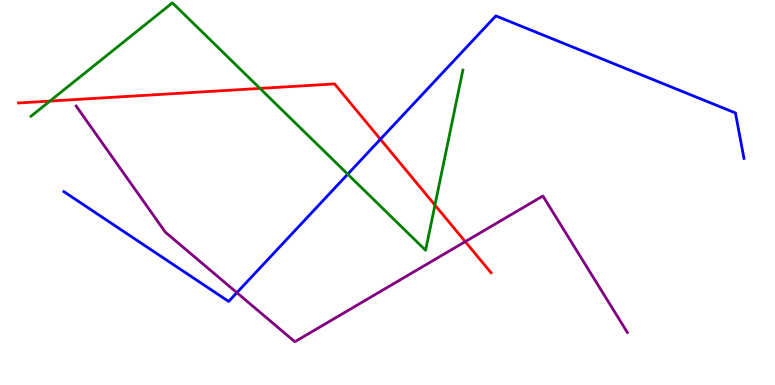[{'lines': ['blue', 'red'], 'intersections': [{'x': 4.91, 'y': 6.38}]}, {'lines': ['green', 'red'], 'intersections': [{'x': 0.644, 'y': 7.37}, {'x': 3.35, 'y': 7.7}, {'x': 5.61, 'y': 4.67}]}, {'lines': ['purple', 'red'], 'intersections': [{'x': 6.0, 'y': 3.72}]}, {'lines': ['blue', 'green'], 'intersections': [{'x': 4.49, 'y': 5.48}]}, {'lines': ['blue', 'purple'], 'intersections': [{'x': 3.06, 'y': 2.4}]}, {'lines': ['green', 'purple'], 'intersections': []}]